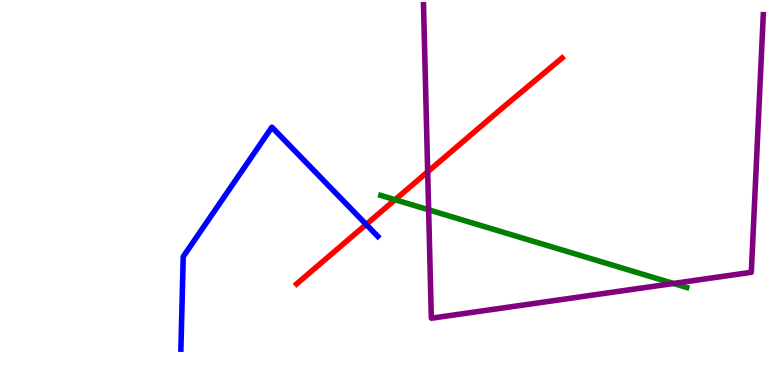[{'lines': ['blue', 'red'], 'intersections': [{'x': 4.72, 'y': 4.17}]}, {'lines': ['green', 'red'], 'intersections': [{'x': 5.1, 'y': 4.81}]}, {'lines': ['purple', 'red'], 'intersections': [{'x': 5.52, 'y': 5.54}]}, {'lines': ['blue', 'green'], 'intersections': []}, {'lines': ['blue', 'purple'], 'intersections': []}, {'lines': ['green', 'purple'], 'intersections': [{'x': 5.53, 'y': 4.55}, {'x': 8.69, 'y': 2.64}]}]